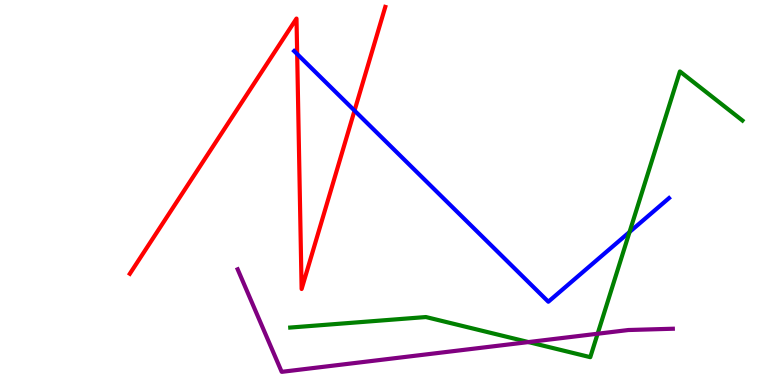[{'lines': ['blue', 'red'], 'intersections': [{'x': 3.83, 'y': 8.6}, {'x': 4.57, 'y': 7.13}]}, {'lines': ['green', 'red'], 'intersections': []}, {'lines': ['purple', 'red'], 'intersections': []}, {'lines': ['blue', 'green'], 'intersections': [{'x': 8.12, 'y': 3.97}]}, {'lines': ['blue', 'purple'], 'intersections': []}, {'lines': ['green', 'purple'], 'intersections': [{'x': 6.82, 'y': 1.11}, {'x': 7.71, 'y': 1.33}]}]